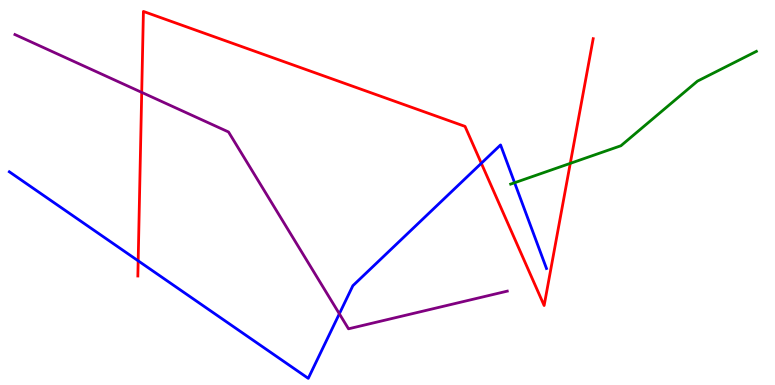[{'lines': ['blue', 'red'], 'intersections': [{'x': 1.78, 'y': 3.23}, {'x': 6.21, 'y': 5.76}]}, {'lines': ['green', 'red'], 'intersections': [{'x': 7.36, 'y': 5.76}]}, {'lines': ['purple', 'red'], 'intersections': [{'x': 1.83, 'y': 7.6}]}, {'lines': ['blue', 'green'], 'intersections': [{'x': 6.64, 'y': 5.25}]}, {'lines': ['blue', 'purple'], 'intersections': [{'x': 4.38, 'y': 1.85}]}, {'lines': ['green', 'purple'], 'intersections': []}]